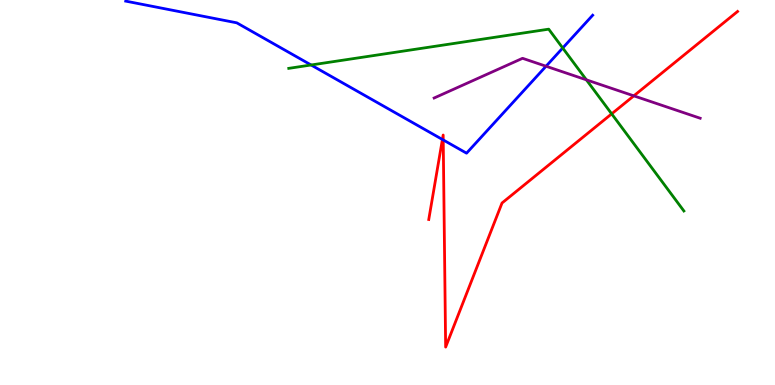[{'lines': ['blue', 'red'], 'intersections': [{'x': 5.71, 'y': 6.38}, {'x': 5.72, 'y': 6.37}]}, {'lines': ['green', 'red'], 'intersections': [{'x': 7.89, 'y': 7.04}]}, {'lines': ['purple', 'red'], 'intersections': [{'x': 8.18, 'y': 7.51}]}, {'lines': ['blue', 'green'], 'intersections': [{'x': 4.01, 'y': 8.31}, {'x': 7.26, 'y': 8.75}]}, {'lines': ['blue', 'purple'], 'intersections': [{'x': 7.05, 'y': 8.28}]}, {'lines': ['green', 'purple'], 'intersections': [{'x': 7.57, 'y': 7.93}]}]